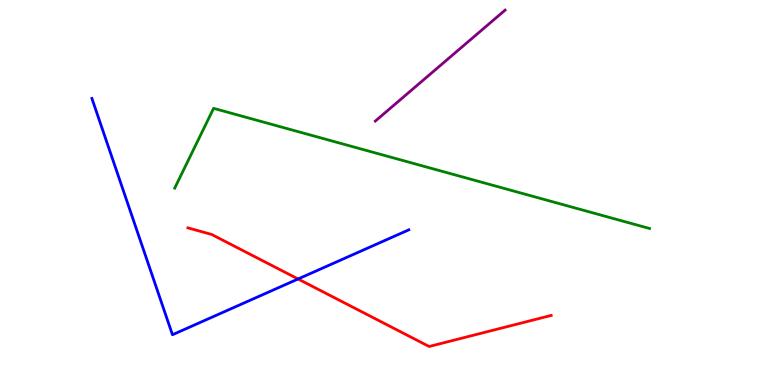[{'lines': ['blue', 'red'], 'intersections': [{'x': 3.85, 'y': 2.75}]}, {'lines': ['green', 'red'], 'intersections': []}, {'lines': ['purple', 'red'], 'intersections': []}, {'lines': ['blue', 'green'], 'intersections': []}, {'lines': ['blue', 'purple'], 'intersections': []}, {'lines': ['green', 'purple'], 'intersections': []}]